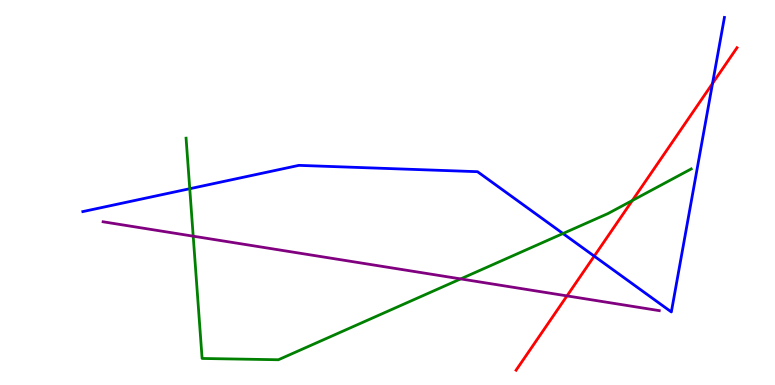[{'lines': ['blue', 'red'], 'intersections': [{'x': 7.67, 'y': 3.35}, {'x': 9.19, 'y': 7.83}]}, {'lines': ['green', 'red'], 'intersections': [{'x': 8.16, 'y': 4.79}]}, {'lines': ['purple', 'red'], 'intersections': [{'x': 7.32, 'y': 2.31}]}, {'lines': ['blue', 'green'], 'intersections': [{'x': 2.45, 'y': 5.1}, {'x': 7.26, 'y': 3.93}]}, {'lines': ['blue', 'purple'], 'intersections': []}, {'lines': ['green', 'purple'], 'intersections': [{'x': 2.49, 'y': 3.87}, {'x': 5.94, 'y': 2.76}]}]